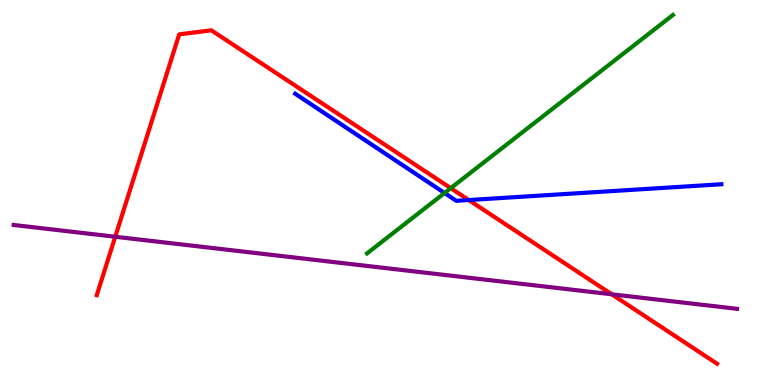[{'lines': ['blue', 'red'], 'intersections': [{'x': 6.05, 'y': 4.8}]}, {'lines': ['green', 'red'], 'intersections': [{'x': 5.82, 'y': 5.11}]}, {'lines': ['purple', 'red'], 'intersections': [{'x': 1.49, 'y': 3.85}, {'x': 7.89, 'y': 2.36}]}, {'lines': ['blue', 'green'], 'intersections': [{'x': 5.74, 'y': 4.99}]}, {'lines': ['blue', 'purple'], 'intersections': []}, {'lines': ['green', 'purple'], 'intersections': []}]